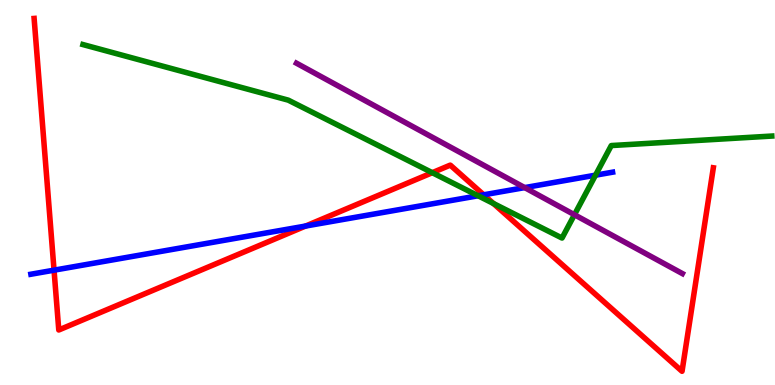[{'lines': ['blue', 'red'], 'intersections': [{'x': 0.697, 'y': 2.98}, {'x': 3.94, 'y': 4.13}, {'x': 6.24, 'y': 4.94}]}, {'lines': ['green', 'red'], 'intersections': [{'x': 5.58, 'y': 5.51}, {'x': 6.37, 'y': 4.72}]}, {'lines': ['purple', 'red'], 'intersections': []}, {'lines': ['blue', 'green'], 'intersections': [{'x': 6.17, 'y': 4.91}, {'x': 7.68, 'y': 5.45}]}, {'lines': ['blue', 'purple'], 'intersections': [{'x': 6.77, 'y': 5.13}]}, {'lines': ['green', 'purple'], 'intersections': [{'x': 7.41, 'y': 4.42}]}]